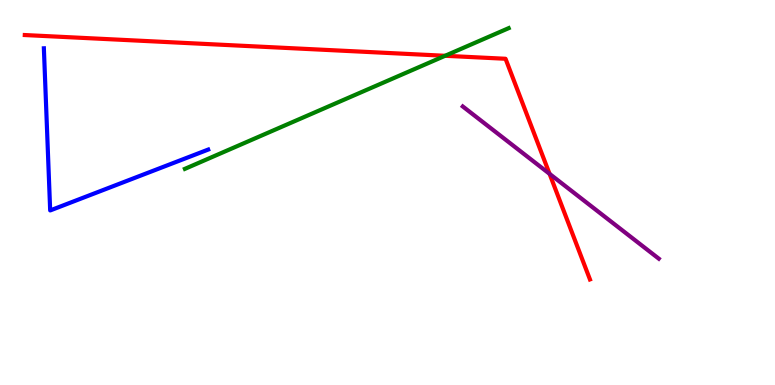[{'lines': ['blue', 'red'], 'intersections': []}, {'lines': ['green', 'red'], 'intersections': [{'x': 5.74, 'y': 8.55}]}, {'lines': ['purple', 'red'], 'intersections': [{'x': 7.09, 'y': 5.48}]}, {'lines': ['blue', 'green'], 'intersections': []}, {'lines': ['blue', 'purple'], 'intersections': []}, {'lines': ['green', 'purple'], 'intersections': []}]